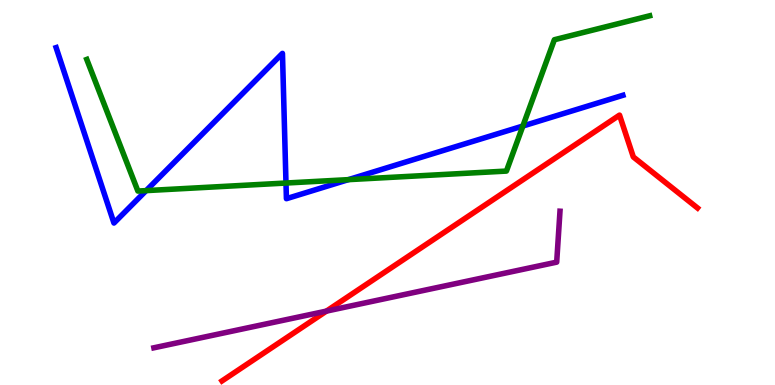[{'lines': ['blue', 'red'], 'intersections': []}, {'lines': ['green', 'red'], 'intersections': []}, {'lines': ['purple', 'red'], 'intersections': [{'x': 4.21, 'y': 1.92}]}, {'lines': ['blue', 'green'], 'intersections': [{'x': 1.89, 'y': 5.05}, {'x': 3.69, 'y': 5.25}, {'x': 4.49, 'y': 5.33}, {'x': 6.75, 'y': 6.73}]}, {'lines': ['blue', 'purple'], 'intersections': []}, {'lines': ['green', 'purple'], 'intersections': []}]